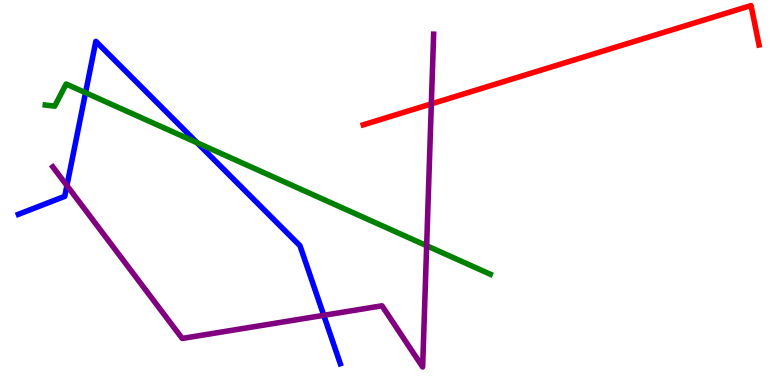[{'lines': ['blue', 'red'], 'intersections': []}, {'lines': ['green', 'red'], 'intersections': []}, {'lines': ['purple', 'red'], 'intersections': [{'x': 5.57, 'y': 7.3}]}, {'lines': ['blue', 'green'], 'intersections': [{'x': 1.1, 'y': 7.59}, {'x': 2.54, 'y': 6.29}]}, {'lines': ['blue', 'purple'], 'intersections': [{'x': 0.863, 'y': 5.18}, {'x': 4.18, 'y': 1.81}]}, {'lines': ['green', 'purple'], 'intersections': [{'x': 5.51, 'y': 3.62}]}]